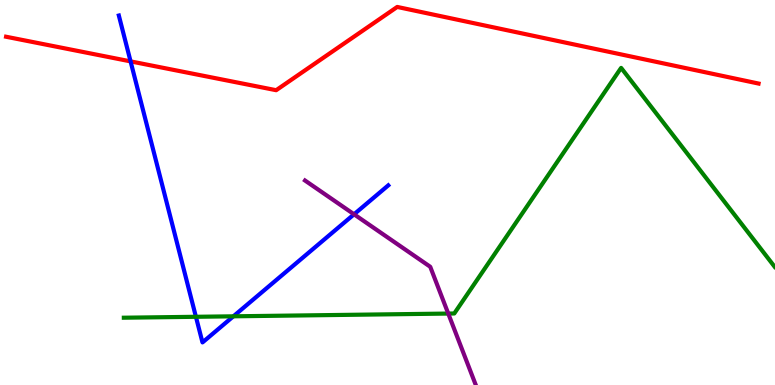[{'lines': ['blue', 'red'], 'intersections': [{'x': 1.68, 'y': 8.41}]}, {'lines': ['green', 'red'], 'intersections': []}, {'lines': ['purple', 'red'], 'intersections': []}, {'lines': ['blue', 'green'], 'intersections': [{'x': 2.53, 'y': 1.77}, {'x': 3.01, 'y': 1.78}]}, {'lines': ['blue', 'purple'], 'intersections': [{'x': 4.57, 'y': 4.43}]}, {'lines': ['green', 'purple'], 'intersections': [{'x': 5.78, 'y': 1.86}]}]